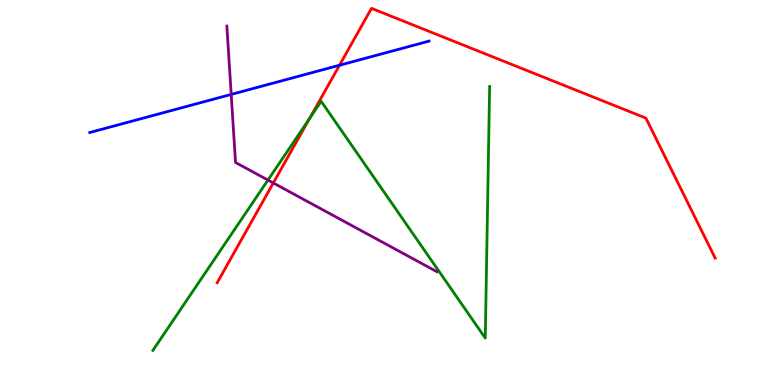[{'lines': ['blue', 'red'], 'intersections': [{'x': 4.38, 'y': 8.31}]}, {'lines': ['green', 'red'], 'intersections': [{'x': 3.99, 'y': 6.92}]}, {'lines': ['purple', 'red'], 'intersections': [{'x': 3.53, 'y': 5.25}]}, {'lines': ['blue', 'green'], 'intersections': []}, {'lines': ['blue', 'purple'], 'intersections': [{'x': 2.98, 'y': 7.55}]}, {'lines': ['green', 'purple'], 'intersections': [{'x': 3.46, 'y': 5.32}]}]